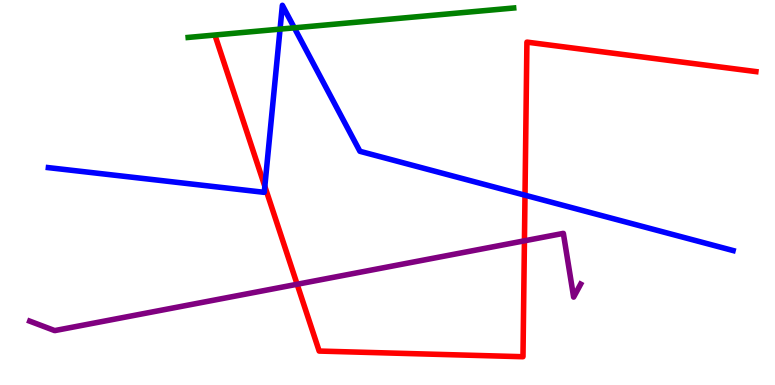[{'lines': ['blue', 'red'], 'intersections': [{'x': 3.42, 'y': 5.16}, {'x': 6.77, 'y': 4.93}]}, {'lines': ['green', 'red'], 'intersections': []}, {'lines': ['purple', 'red'], 'intersections': [{'x': 3.83, 'y': 2.62}, {'x': 6.77, 'y': 3.75}]}, {'lines': ['blue', 'green'], 'intersections': [{'x': 3.61, 'y': 9.24}, {'x': 3.8, 'y': 9.28}]}, {'lines': ['blue', 'purple'], 'intersections': []}, {'lines': ['green', 'purple'], 'intersections': []}]